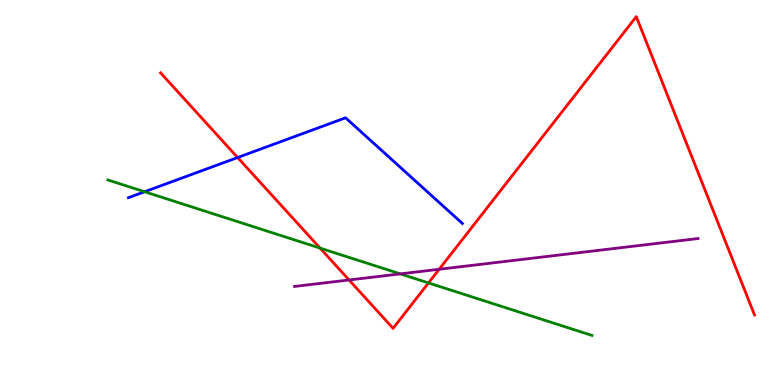[{'lines': ['blue', 'red'], 'intersections': [{'x': 3.07, 'y': 5.91}]}, {'lines': ['green', 'red'], 'intersections': [{'x': 4.13, 'y': 3.56}, {'x': 5.53, 'y': 2.65}]}, {'lines': ['purple', 'red'], 'intersections': [{'x': 4.5, 'y': 2.73}, {'x': 5.67, 'y': 3.01}]}, {'lines': ['blue', 'green'], 'intersections': [{'x': 1.87, 'y': 5.02}]}, {'lines': ['blue', 'purple'], 'intersections': []}, {'lines': ['green', 'purple'], 'intersections': [{'x': 5.17, 'y': 2.89}]}]